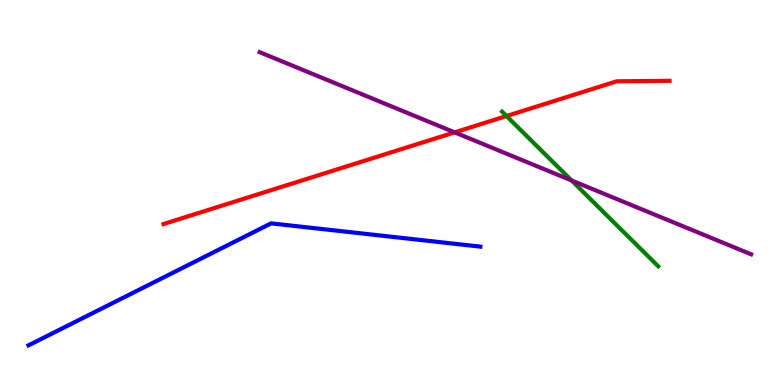[{'lines': ['blue', 'red'], 'intersections': []}, {'lines': ['green', 'red'], 'intersections': [{'x': 6.54, 'y': 6.99}]}, {'lines': ['purple', 'red'], 'intersections': [{'x': 5.87, 'y': 6.56}]}, {'lines': ['blue', 'green'], 'intersections': []}, {'lines': ['blue', 'purple'], 'intersections': []}, {'lines': ['green', 'purple'], 'intersections': [{'x': 7.37, 'y': 5.31}]}]